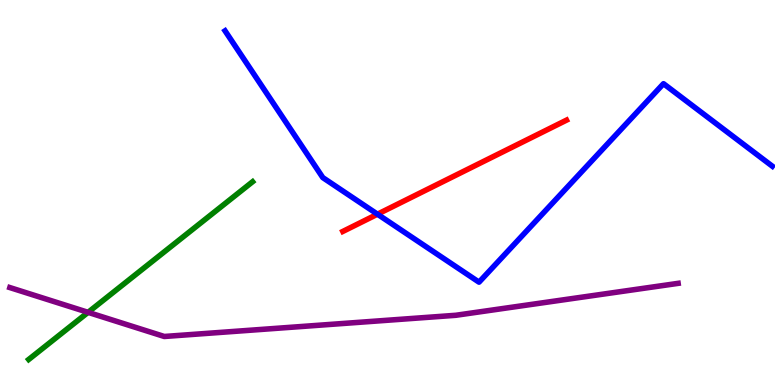[{'lines': ['blue', 'red'], 'intersections': [{'x': 4.87, 'y': 4.44}]}, {'lines': ['green', 'red'], 'intersections': []}, {'lines': ['purple', 'red'], 'intersections': []}, {'lines': ['blue', 'green'], 'intersections': []}, {'lines': ['blue', 'purple'], 'intersections': []}, {'lines': ['green', 'purple'], 'intersections': [{'x': 1.14, 'y': 1.89}]}]